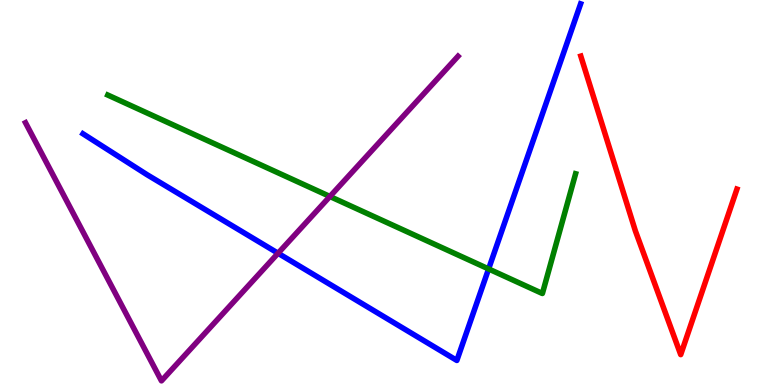[{'lines': ['blue', 'red'], 'intersections': []}, {'lines': ['green', 'red'], 'intersections': []}, {'lines': ['purple', 'red'], 'intersections': []}, {'lines': ['blue', 'green'], 'intersections': [{'x': 6.3, 'y': 3.01}]}, {'lines': ['blue', 'purple'], 'intersections': [{'x': 3.59, 'y': 3.42}]}, {'lines': ['green', 'purple'], 'intersections': [{'x': 4.26, 'y': 4.9}]}]